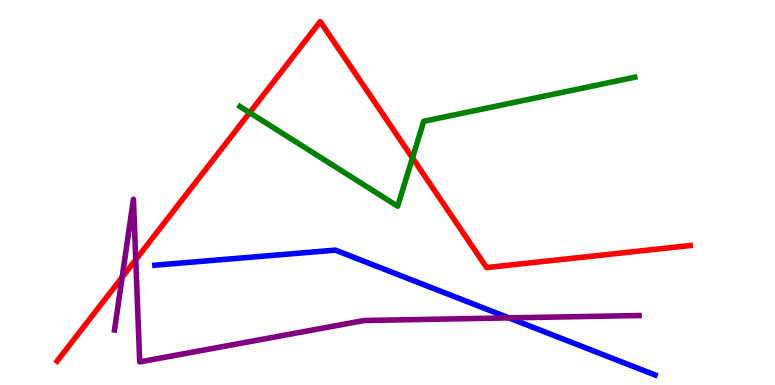[{'lines': ['blue', 'red'], 'intersections': []}, {'lines': ['green', 'red'], 'intersections': [{'x': 3.22, 'y': 7.07}, {'x': 5.32, 'y': 5.9}]}, {'lines': ['purple', 'red'], 'intersections': [{'x': 1.58, 'y': 2.8}, {'x': 1.75, 'y': 3.26}]}, {'lines': ['blue', 'green'], 'intersections': []}, {'lines': ['blue', 'purple'], 'intersections': [{'x': 6.57, 'y': 1.74}]}, {'lines': ['green', 'purple'], 'intersections': []}]